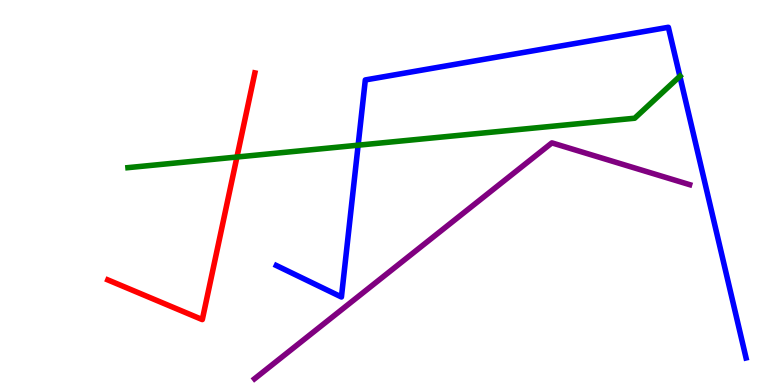[{'lines': ['blue', 'red'], 'intersections': []}, {'lines': ['green', 'red'], 'intersections': [{'x': 3.06, 'y': 5.92}]}, {'lines': ['purple', 'red'], 'intersections': []}, {'lines': ['blue', 'green'], 'intersections': [{'x': 4.62, 'y': 6.23}, {'x': 8.77, 'y': 8.02}]}, {'lines': ['blue', 'purple'], 'intersections': []}, {'lines': ['green', 'purple'], 'intersections': []}]